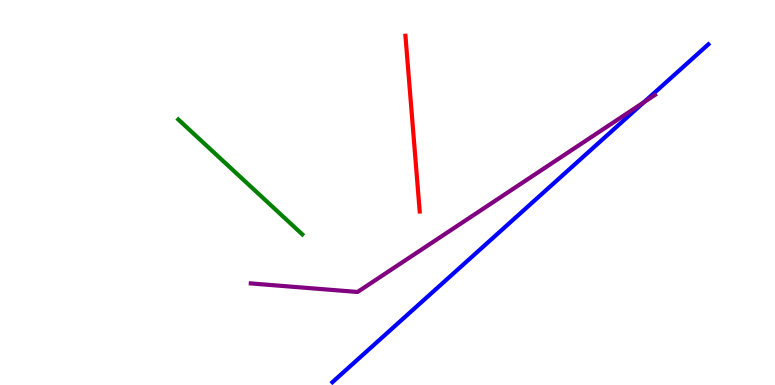[{'lines': ['blue', 'red'], 'intersections': []}, {'lines': ['green', 'red'], 'intersections': []}, {'lines': ['purple', 'red'], 'intersections': []}, {'lines': ['blue', 'green'], 'intersections': []}, {'lines': ['blue', 'purple'], 'intersections': [{'x': 8.31, 'y': 7.35}]}, {'lines': ['green', 'purple'], 'intersections': []}]